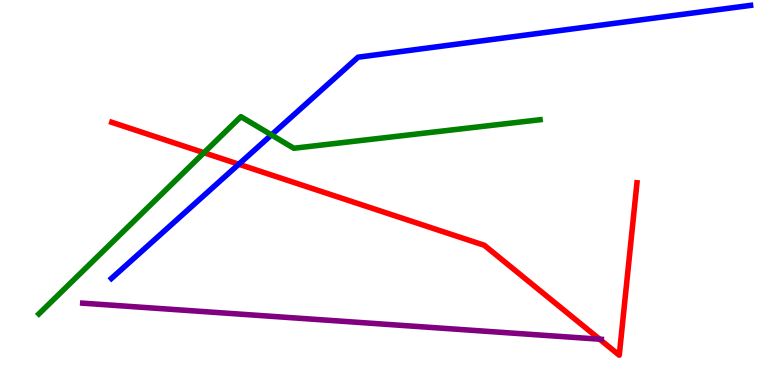[{'lines': ['blue', 'red'], 'intersections': [{'x': 3.08, 'y': 5.73}]}, {'lines': ['green', 'red'], 'intersections': [{'x': 2.63, 'y': 6.03}]}, {'lines': ['purple', 'red'], 'intersections': [{'x': 7.74, 'y': 1.19}]}, {'lines': ['blue', 'green'], 'intersections': [{'x': 3.5, 'y': 6.5}]}, {'lines': ['blue', 'purple'], 'intersections': []}, {'lines': ['green', 'purple'], 'intersections': []}]